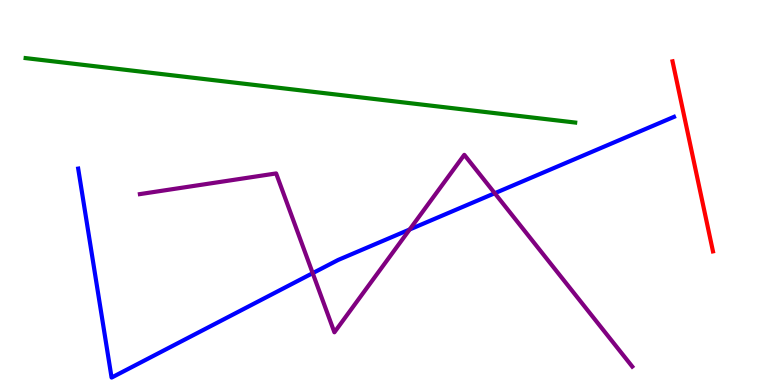[{'lines': ['blue', 'red'], 'intersections': []}, {'lines': ['green', 'red'], 'intersections': []}, {'lines': ['purple', 'red'], 'intersections': []}, {'lines': ['blue', 'green'], 'intersections': []}, {'lines': ['blue', 'purple'], 'intersections': [{'x': 4.03, 'y': 2.9}, {'x': 5.29, 'y': 4.04}, {'x': 6.38, 'y': 4.98}]}, {'lines': ['green', 'purple'], 'intersections': []}]